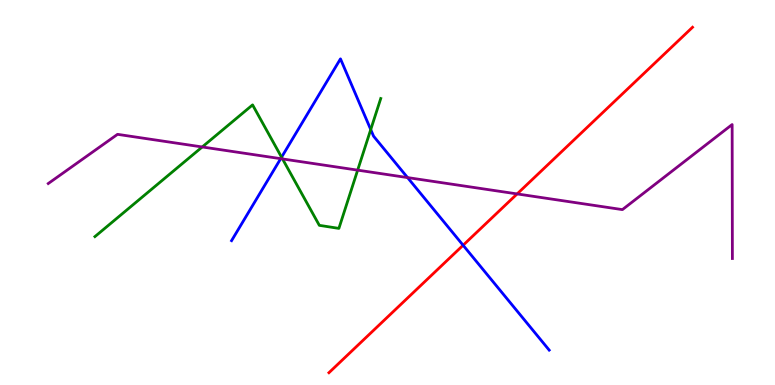[{'lines': ['blue', 'red'], 'intersections': [{'x': 5.98, 'y': 3.63}]}, {'lines': ['green', 'red'], 'intersections': []}, {'lines': ['purple', 'red'], 'intersections': [{'x': 6.67, 'y': 4.96}]}, {'lines': ['blue', 'green'], 'intersections': [{'x': 3.63, 'y': 5.92}, {'x': 4.78, 'y': 6.63}]}, {'lines': ['blue', 'purple'], 'intersections': [{'x': 3.62, 'y': 5.88}, {'x': 5.26, 'y': 5.39}]}, {'lines': ['green', 'purple'], 'intersections': [{'x': 2.61, 'y': 6.18}, {'x': 3.65, 'y': 5.87}, {'x': 4.61, 'y': 5.58}]}]